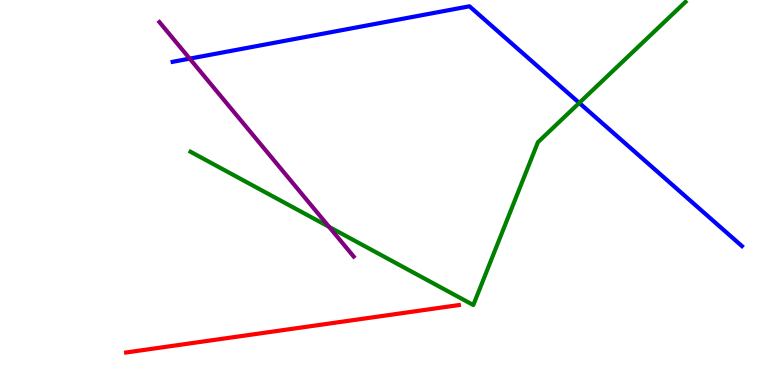[{'lines': ['blue', 'red'], 'intersections': []}, {'lines': ['green', 'red'], 'intersections': []}, {'lines': ['purple', 'red'], 'intersections': []}, {'lines': ['blue', 'green'], 'intersections': [{'x': 7.47, 'y': 7.33}]}, {'lines': ['blue', 'purple'], 'intersections': [{'x': 2.45, 'y': 8.48}]}, {'lines': ['green', 'purple'], 'intersections': [{'x': 4.25, 'y': 4.11}]}]